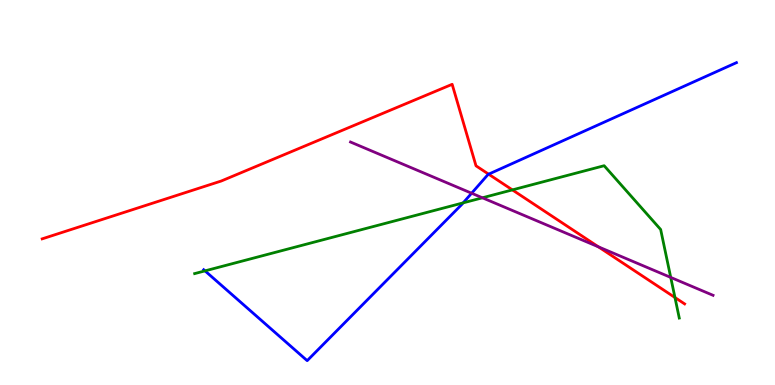[{'lines': ['blue', 'red'], 'intersections': [{'x': 6.3, 'y': 5.48}]}, {'lines': ['green', 'red'], 'intersections': [{'x': 6.61, 'y': 5.07}, {'x': 8.71, 'y': 2.27}]}, {'lines': ['purple', 'red'], 'intersections': [{'x': 7.72, 'y': 3.59}]}, {'lines': ['blue', 'green'], 'intersections': [{'x': 2.65, 'y': 2.96}, {'x': 5.98, 'y': 4.73}]}, {'lines': ['blue', 'purple'], 'intersections': [{'x': 6.09, 'y': 4.98}]}, {'lines': ['green', 'purple'], 'intersections': [{'x': 6.22, 'y': 4.86}, {'x': 8.65, 'y': 2.79}]}]